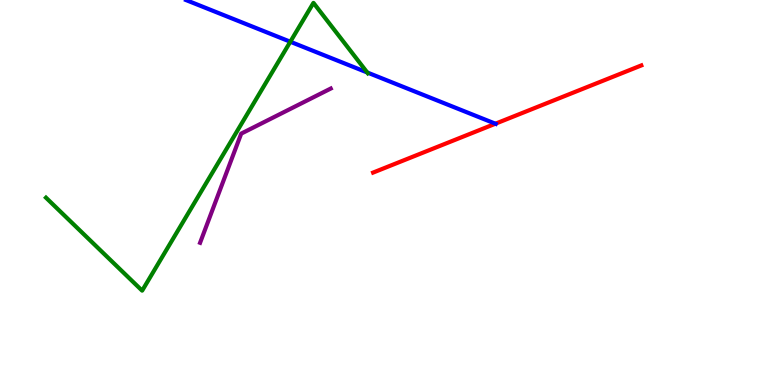[{'lines': ['blue', 'red'], 'intersections': [{'x': 6.39, 'y': 6.79}]}, {'lines': ['green', 'red'], 'intersections': []}, {'lines': ['purple', 'red'], 'intersections': []}, {'lines': ['blue', 'green'], 'intersections': [{'x': 3.75, 'y': 8.92}, {'x': 4.74, 'y': 8.12}]}, {'lines': ['blue', 'purple'], 'intersections': []}, {'lines': ['green', 'purple'], 'intersections': []}]